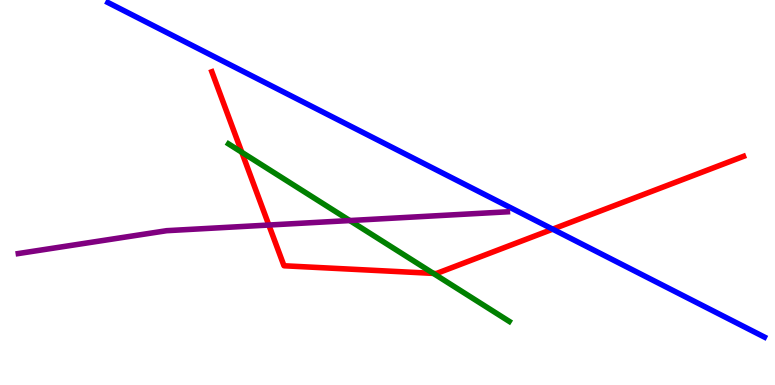[{'lines': ['blue', 'red'], 'intersections': [{'x': 7.13, 'y': 4.05}]}, {'lines': ['green', 'red'], 'intersections': [{'x': 3.12, 'y': 6.04}, {'x': 5.59, 'y': 2.9}]}, {'lines': ['purple', 'red'], 'intersections': [{'x': 3.47, 'y': 4.16}]}, {'lines': ['blue', 'green'], 'intersections': []}, {'lines': ['blue', 'purple'], 'intersections': []}, {'lines': ['green', 'purple'], 'intersections': [{'x': 4.51, 'y': 4.27}]}]